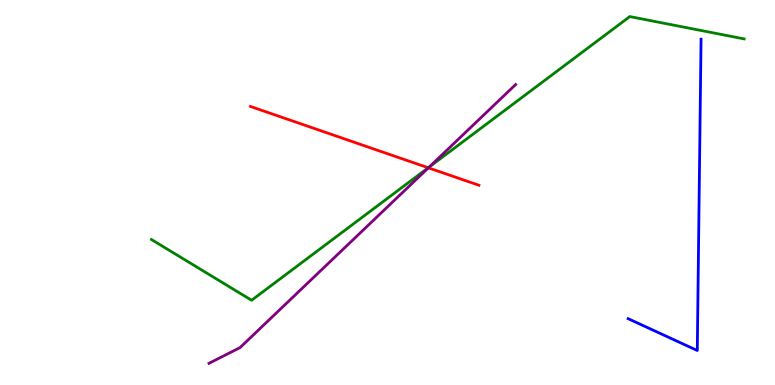[{'lines': ['blue', 'red'], 'intersections': []}, {'lines': ['green', 'red'], 'intersections': [{'x': 5.53, 'y': 5.64}]}, {'lines': ['purple', 'red'], 'intersections': [{'x': 5.53, 'y': 5.64}]}, {'lines': ['blue', 'green'], 'intersections': []}, {'lines': ['blue', 'purple'], 'intersections': []}, {'lines': ['green', 'purple'], 'intersections': [{'x': 5.54, 'y': 5.66}]}]